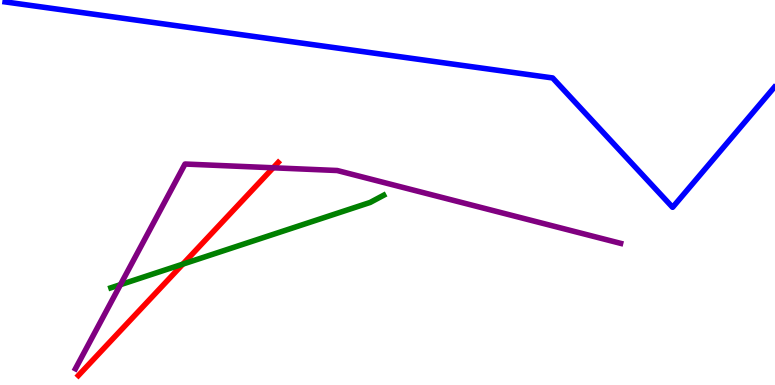[{'lines': ['blue', 'red'], 'intersections': []}, {'lines': ['green', 'red'], 'intersections': [{'x': 2.36, 'y': 3.14}]}, {'lines': ['purple', 'red'], 'intersections': [{'x': 3.52, 'y': 5.64}]}, {'lines': ['blue', 'green'], 'intersections': []}, {'lines': ['blue', 'purple'], 'intersections': []}, {'lines': ['green', 'purple'], 'intersections': [{'x': 1.55, 'y': 2.61}]}]